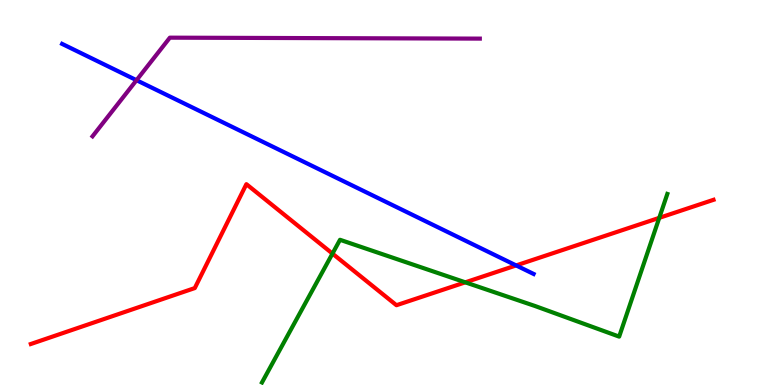[{'lines': ['blue', 'red'], 'intersections': [{'x': 6.66, 'y': 3.11}]}, {'lines': ['green', 'red'], 'intersections': [{'x': 4.29, 'y': 3.41}, {'x': 6.0, 'y': 2.67}, {'x': 8.51, 'y': 4.34}]}, {'lines': ['purple', 'red'], 'intersections': []}, {'lines': ['blue', 'green'], 'intersections': []}, {'lines': ['blue', 'purple'], 'intersections': [{'x': 1.76, 'y': 7.92}]}, {'lines': ['green', 'purple'], 'intersections': []}]